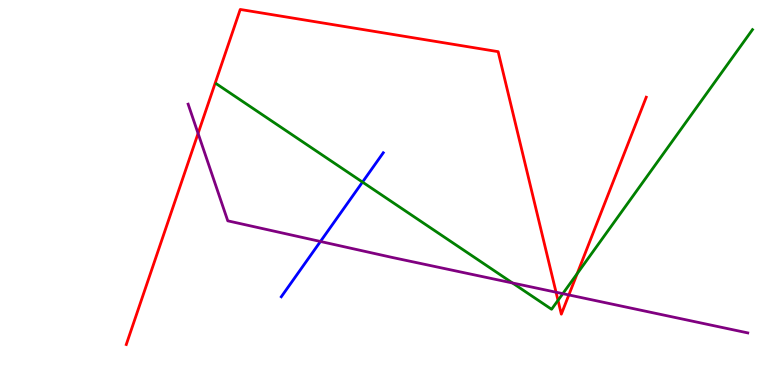[{'lines': ['blue', 'red'], 'intersections': []}, {'lines': ['green', 'red'], 'intersections': [{'x': 7.2, 'y': 2.2}, {'x': 7.45, 'y': 2.89}]}, {'lines': ['purple', 'red'], 'intersections': [{'x': 2.56, 'y': 6.53}, {'x': 7.17, 'y': 2.41}, {'x': 7.34, 'y': 2.34}]}, {'lines': ['blue', 'green'], 'intersections': [{'x': 4.68, 'y': 5.27}]}, {'lines': ['blue', 'purple'], 'intersections': [{'x': 4.13, 'y': 3.73}]}, {'lines': ['green', 'purple'], 'intersections': [{'x': 6.61, 'y': 2.65}, {'x': 7.26, 'y': 2.37}]}]